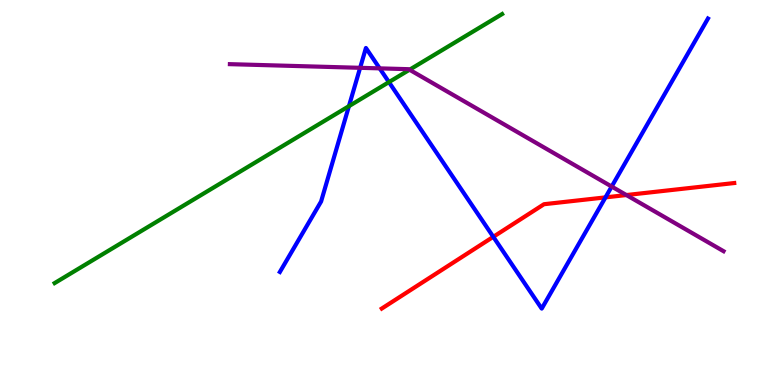[{'lines': ['blue', 'red'], 'intersections': [{'x': 6.37, 'y': 3.85}, {'x': 7.81, 'y': 4.87}]}, {'lines': ['green', 'red'], 'intersections': []}, {'lines': ['purple', 'red'], 'intersections': [{'x': 8.08, 'y': 4.93}]}, {'lines': ['blue', 'green'], 'intersections': [{'x': 4.5, 'y': 7.24}, {'x': 5.02, 'y': 7.87}]}, {'lines': ['blue', 'purple'], 'intersections': [{'x': 4.65, 'y': 8.24}, {'x': 4.9, 'y': 8.22}, {'x': 7.89, 'y': 5.15}]}, {'lines': ['green', 'purple'], 'intersections': [{'x': 5.28, 'y': 8.19}]}]